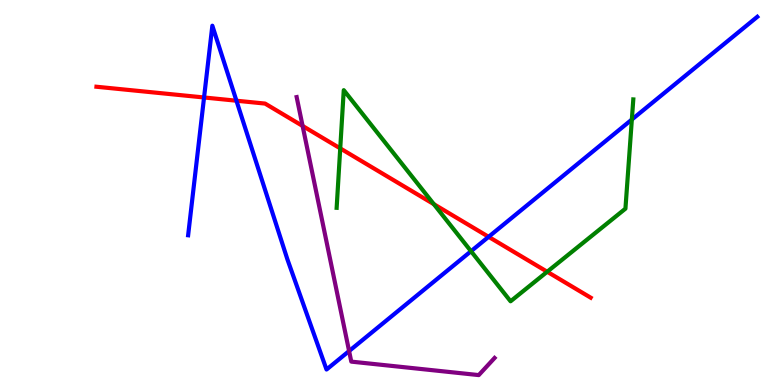[{'lines': ['blue', 'red'], 'intersections': [{'x': 2.63, 'y': 7.47}, {'x': 3.05, 'y': 7.38}, {'x': 6.3, 'y': 3.85}]}, {'lines': ['green', 'red'], 'intersections': [{'x': 4.39, 'y': 6.15}, {'x': 5.6, 'y': 4.7}, {'x': 7.06, 'y': 2.94}]}, {'lines': ['purple', 'red'], 'intersections': [{'x': 3.9, 'y': 6.73}]}, {'lines': ['blue', 'green'], 'intersections': [{'x': 6.08, 'y': 3.47}, {'x': 8.15, 'y': 6.9}]}, {'lines': ['blue', 'purple'], 'intersections': [{'x': 4.5, 'y': 0.882}]}, {'lines': ['green', 'purple'], 'intersections': []}]